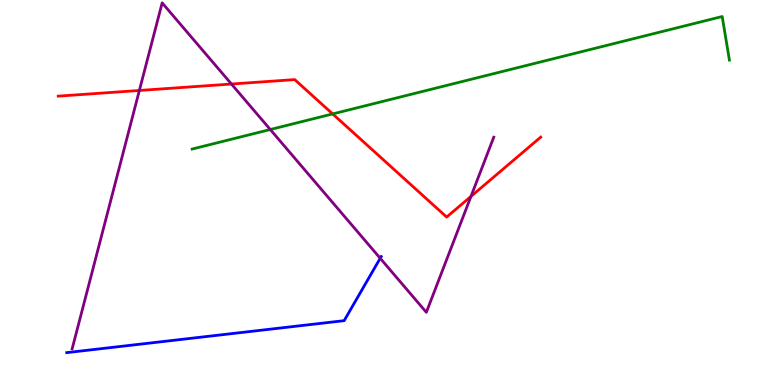[{'lines': ['blue', 'red'], 'intersections': []}, {'lines': ['green', 'red'], 'intersections': [{'x': 4.29, 'y': 7.04}]}, {'lines': ['purple', 'red'], 'intersections': [{'x': 1.8, 'y': 7.65}, {'x': 2.99, 'y': 7.82}, {'x': 6.08, 'y': 4.9}]}, {'lines': ['blue', 'green'], 'intersections': []}, {'lines': ['blue', 'purple'], 'intersections': [{'x': 4.91, 'y': 3.29}]}, {'lines': ['green', 'purple'], 'intersections': [{'x': 3.49, 'y': 6.64}]}]